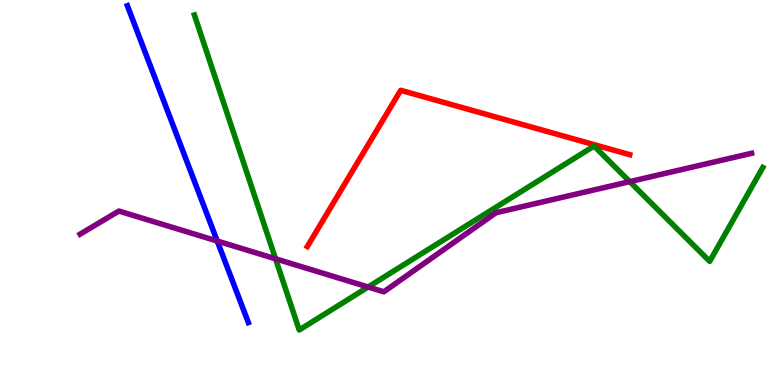[{'lines': ['blue', 'red'], 'intersections': []}, {'lines': ['green', 'red'], 'intersections': []}, {'lines': ['purple', 'red'], 'intersections': []}, {'lines': ['blue', 'green'], 'intersections': []}, {'lines': ['blue', 'purple'], 'intersections': [{'x': 2.8, 'y': 3.74}]}, {'lines': ['green', 'purple'], 'intersections': [{'x': 3.56, 'y': 3.28}, {'x': 4.75, 'y': 2.55}, {'x': 8.13, 'y': 5.28}]}]